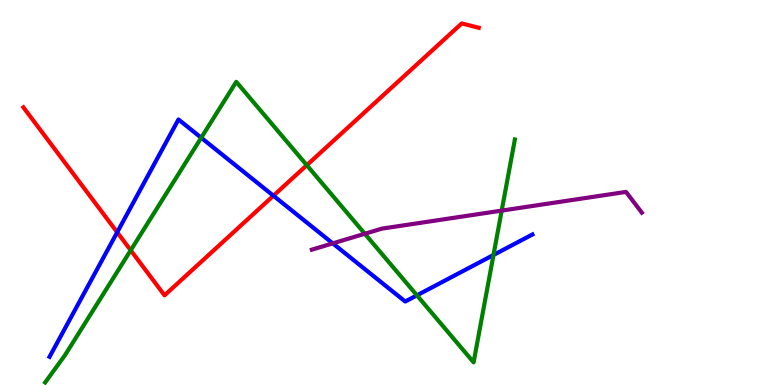[{'lines': ['blue', 'red'], 'intersections': [{'x': 1.51, 'y': 3.97}, {'x': 3.53, 'y': 4.92}]}, {'lines': ['green', 'red'], 'intersections': [{'x': 1.69, 'y': 3.5}, {'x': 3.96, 'y': 5.71}]}, {'lines': ['purple', 'red'], 'intersections': []}, {'lines': ['blue', 'green'], 'intersections': [{'x': 2.6, 'y': 6.42}, {'x': 5.38, 'y': 2.33}, {'x': 6.37, 'y': 3.38}]}, {'lines': ['blue', 'purple'], 'intersections': [{'x': 4.29, 'y': 3.68}]}, {'lines': ['green', 'purple'], 'intersections': [{'x': 4.71, 'y': 3.93}, {'x': 6.47, 'y': 4.53}]}]